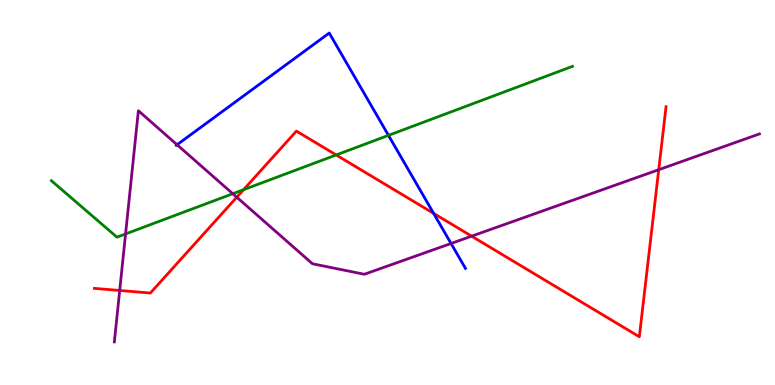[{'lines': ['blue', 'red'], 'intersections': [{'x': 5.6, 'y': 4.46}]}, {'lines': ['green', 'red'], 'intersections': [{'x': 3.14, 'y': 5.07}, {'x': 4.34, 'y': 5.98}]}, {'lines': ['purple', 'red'], 'intersections': [{'x': 1.54, 'y': 2.45}, {'x': 3.06, 'y': 4.88}, {'x': 6.09, 'y': 3.87}, {'x': 8.5, 'y': 5.59}]}, {'lines': ['blue', 'green'], 'intersections': [{'x': 5.01, 'y': 6.48}]}, {'lines': ['blue', 'purple'], 'intersections': [{'x': 2.28, 'y': 6.24}, {'x': 5.82, 'y': 3.68}]}, {'lines': ['green', 'purple'], 'intersections': [{'x': 1.62, 'y': 3.92}, {'x': 3.0, 'y': 4.97}]}]